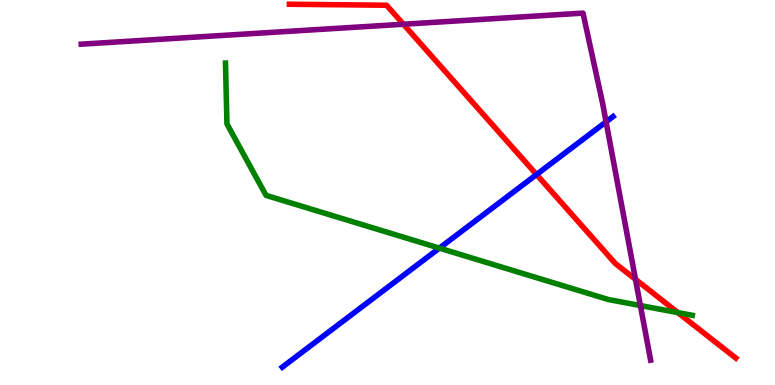[{'lines': ['blue', 'red'], 'intersections': [{'x': 6.92, 'y': 5.47}]}, {'lines': ['green', 'red'], 'intersections': [{'x': 8.75, 'y': 1.88}]}, {'lines': ['purple', 'red'], 'intersections': [{'x': 5.21, 'y': 9.37}, {'x': 8.2, 'y': 2.74}]}, {'lines': ['blue', 'green'], 'intersections': [{'x': 5.67, 'y': 3.56}]}, {'lines': ['blue', 'purple'], 'intersections': [{'x': 7.82, 'y': 6.84}]}, {'lines': ['green', 'purple'], 'intersections': [{'x': 8.26, 'y': 2.06}]}]